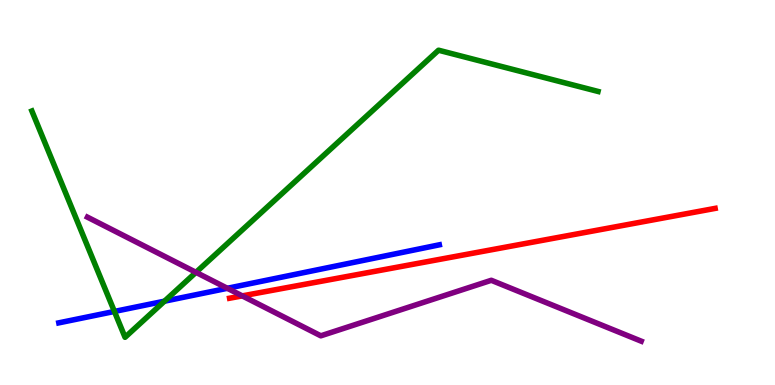[{'lines': ['blue', 'red'], 'intersections': []}, {'lines': ['green', 'red'], 'intersections': []}, {'lines': ['purple', 'red'], 'intersections': [{'x': 3.13, 'y': 2.31}]}, {'lines': ['blue', 'green'], 'intersections': [{'x': 1.48, 'y': 1.91}, {'x': 2.12, 'y': 2.18}]}, {'lines': ['blue', 'purple'], 'intersections': [{'x': 2.93, 'y': 2.51}]}, {'lines': ['green', 'purple'], 'intersections': [{'x': 2.53, 'y': 2.93}]}]